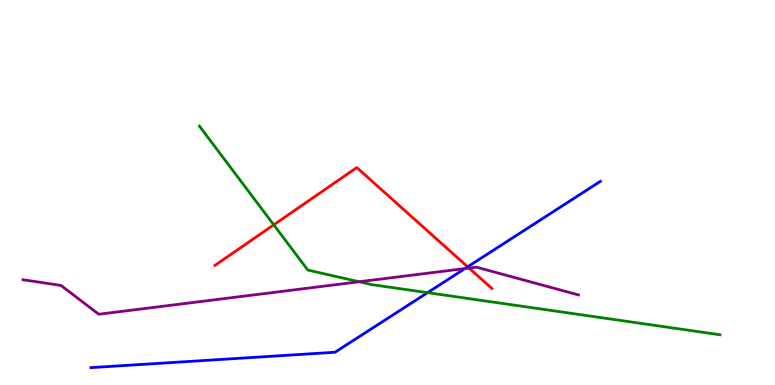[{'lines': ['blue', 'red'], 'intersections': [{'x': 6.03, 'y': 3.07}]}, {'lines': ['green', 'red'], 'intersections': [{'x': 3.53, 'y': 4.16}]}, {'lines': ['purple', 'red'], 'intersections': [{'x': 6.05, 'y': 3.04}]}, {'lines': ['blue', 'green'], 'intersections': [{'x': 5.52, 'y': 2.4}]}, {'lines': ['blue', 'purple'], 'intersections': [{'x': 6.0, 'y': 3.02}]}, {'lines': ['green', 'purple'], 'intersections': [{'x': 4.63, 'y': 2.68}]}]